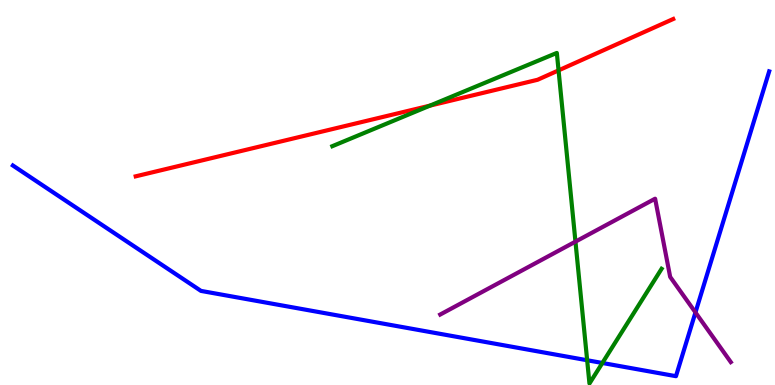[{'lines': ['blue', 'red'], 'intersections': []}, {'lines': ['green', 'red'], 'intersections': [{'x': 5.55, 'y': 7.26}, {'x': 7.21, 'y': 8.17}]}, {'lines': ['purple', 'red'], 'intersections': []}, {'lines': ['blue', 'green'], 'intersections': [{'x': 7.58, 'y': 0.643}, {'x': 7.77, 'y': 0.572}]}, {'lines': ['blue', 'purple'], 'intersections': [{'x': 8.97, 'y': 1.88}]}, {'lines': ['green', 'purple'], 'intersections': [{'x': 7.43, 'y': 3.72}]}]